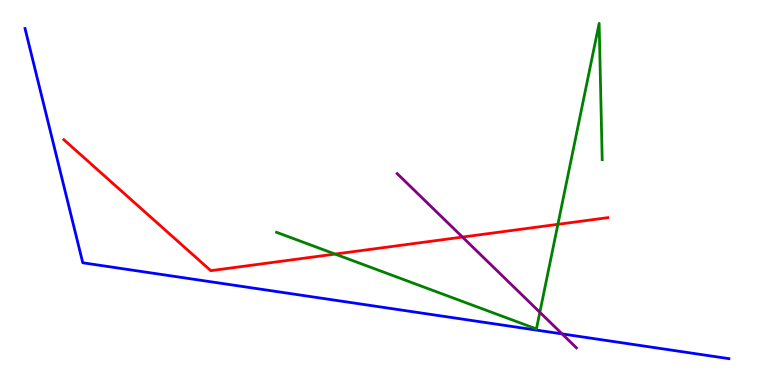[{'lines': ['blue', 'red'], 'intersections': []}, {'lines': ['green', 'red'], 'intersections': [{'x': 4.32, 'y': 3.4}, {'x': 7.2, 'y': 4.17}]}, {'lines': ['purple', 'red'], 'intersections': [{'x': 5.97, 'y': 3.84}]}, {'lines': ['blue', 'green'], 'intersections': []}, {'lines': ['blue', 'purple'], 'intersections': [{'x': 7.25, 'y': 1.33}]}, {'lines': ['green', 'purple'], 'intersections': [{'x': 6.97, 'y': 1.89}]}]